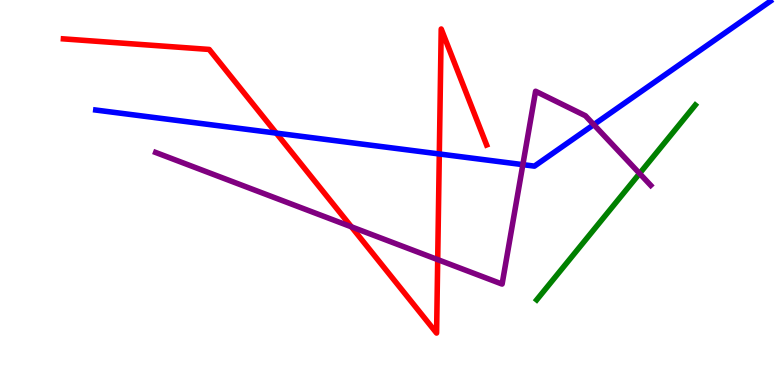[{'lines': ['blue', 'red'], 'intersections': [{'x': 3.56, 'y': 6.54}, {'x': 5.67, 'y': 6.0}]}, {'lines': ['green', 'red'], 'intersections': []}, {'lines': ['purple', 'red'], 'intersections': [{'x': 4.53, 'y': 4.11}, {'x': 5.65, 'y': 3.26}]}, {'lines': ['blue', 'green'], 'intersections': []}, {'lines': ['blue', 'purple'], 'intersections': [{'x': 6.75, 'y': 5.72}, {'x': 7.66, 'y': 6.76}]}, {'lines': ['green', 'purple'], 'intersections': [{'x': 8.25, 'y': 5.49}]}]